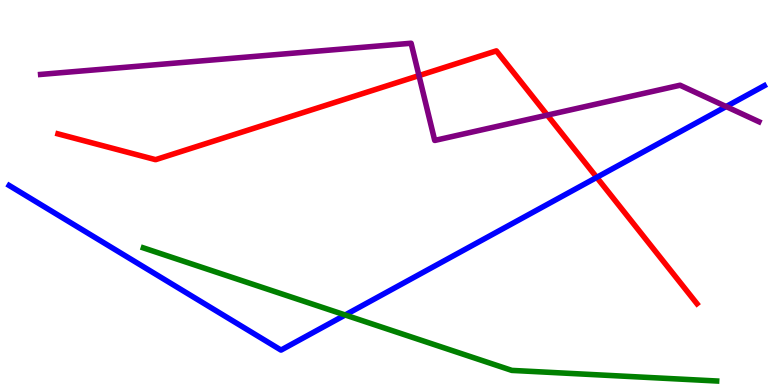[{'lines': ['blue', 'red'], 'intersections': [{'x': 7.7, 'y': 5.39}]}, {'lines': ['green', 'red'], 'intersections': []}, {'lines': ['purple', 'red'], 'intersections': [{'x': 5.41, 'y': 8.04}, {'x': 7.06, 'y': 7.01}]}, {'lines': ['blue', 'green'], 'intersections': [{'x': 4.45, 'y': 1.82}]}, {'lines': ['blue', 'purple'], 'intersections': [{'x': 9.37, 'y': 7.23}]}, {'lines': ['green', 'purple'], 'intersections': []}]